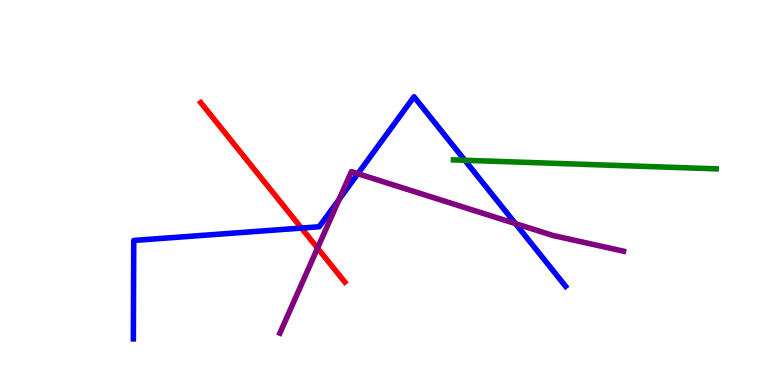[{'lines': ['blue', 'red'], 'intersections': [{'x': 3.89, 'y': 4.08}]}, {'lines': ['green', 'red'], 'intersections': []}, {'lines': ['purple', 'red'], 'intersections': [{'x': 4.1, 'y': 3.56}]}, {'lines': ['blue', 'green'], 'intersections': [{'x': 6.0, 'y': 5.84}]}, {'lines': ['blue', 'purple'], 'intersections': [{'x': 4.38, 'y': 4.82}, {'x': 4.62, 'y': 5.49}, {'x': 6.65, 'y': 4.19}]}, {'lines': ['green', 'purple'], 'intersections': []}]